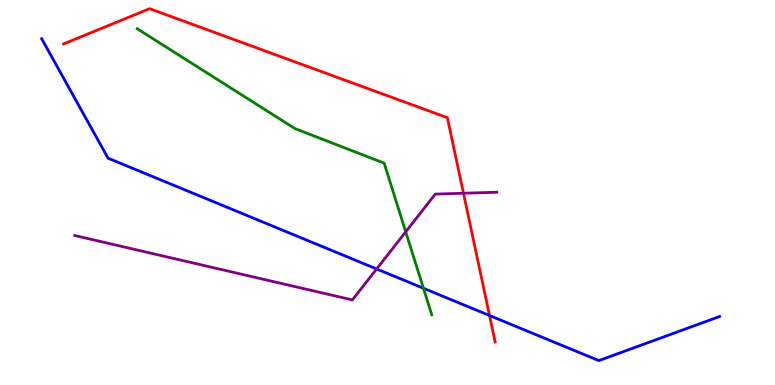[{'lines': ['blue', 'red'], 'intersections': [{'x': 6.32, 'y': 1.8}]}, {'lines': ['green', 'red'], 'intersections': []}, {'lines': ['purple', 'red'], 'intersections': [{'x': 5.98, 'y': 4.98}]}, {'lines': ['blue', 'green'], 'intersections': [{'x': 5.46, 'y': 2.51}]}, {'lines': ['blue', 'purple'], 'intersections': [{'x': 4.86, 'y': 3.01}]}, {'lines': ['green', 'purple'], 'intersections': [{'x': 5.24, 'y': 3.98}]}]